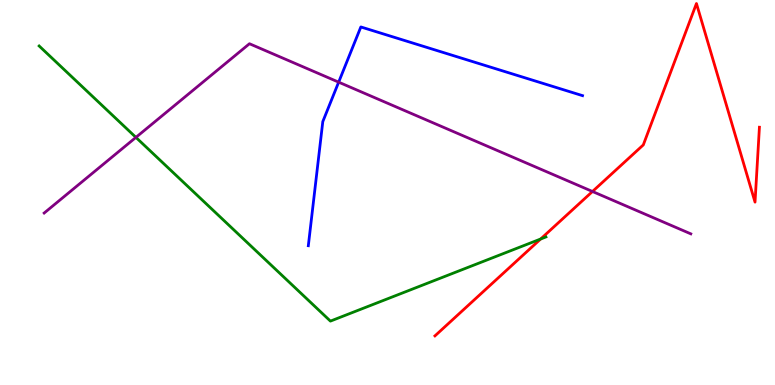[{'lines': ['blue', 'red'], 'intersections': []}, {'lines': ['green', 'red'], 'intersections': [{'x': 6.98, 'y': 3.79}]}, {'lines': ['purple', 'red'], 'intersections': [{'x': 7.64, 'y': 5.03}]}, {'lines': ['blue', 'green'], 'intersections': []}, {'lines': ['blue', 'purple'], 'intersections': [{'x': 4.37, 'y': 7.87}]}, {'lines': ['green', 'purple'], 'intersections': [{'x': 1.75, 'y': 6.43}]}]